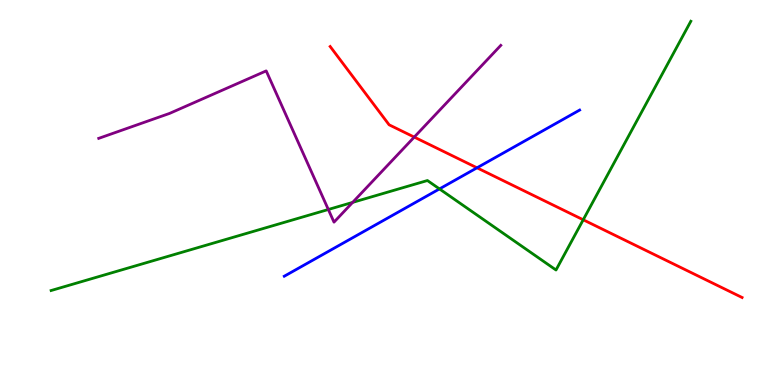[{'lines': ['blue', 'red'], 'intersections': [{'x': 6.15, 'y': 5.64}]}, {'lines': ['green', 'red'], 'intersections': [{'x': 7.53, 'y': 4.29}]}, {'lines': ['purple', 'red'], 'intersections': [{'x': 5.35, 'y': 6.44}]}, {'lines': ['blue', 'green'], 'intersections': [{'x': 5.67, 'y': 5.09}]}, {'lines': ['blue', 'purple'], 'intersections': []}, {'lines': ['green', 'purple'], 'intersections': [{'x': 4.24, 'y': 4.56}, {'x': 4.55, 'y': 4.74}]}]